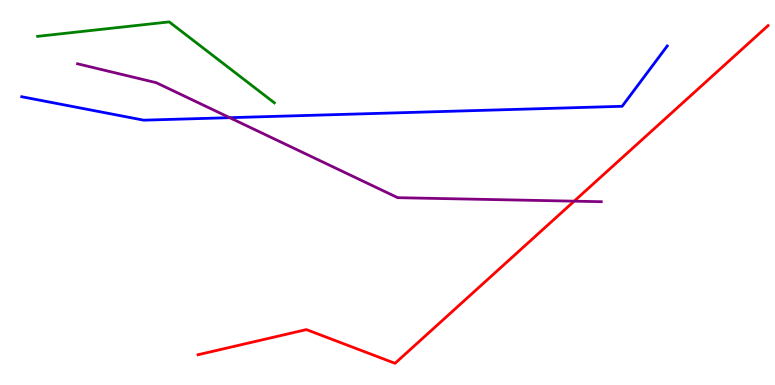[{'lines': ['blue', 'red'], 'intersections': []}, {'lines': ['green', 'red'], 'intersections': []}, {'lines': ['purple', 'red'], 'intersections': [{'x': 7.41, 'y': 4.77}]}, {'lines': ['blue', 'green'], 'intersections': []}, {'lines': ['blue', 'purple'], 'intersections': [{'x': 2.96, 'y': 6.94}]}, {'lines': ['green', 'purple'], 'intersections': []}]